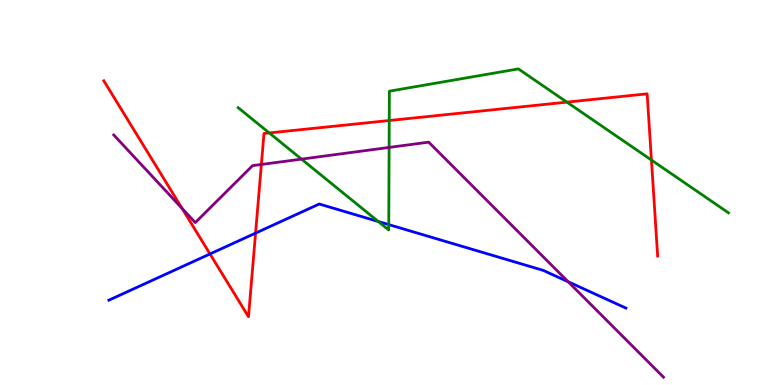[{'lines': ['blue', 'red'], 'intersections': [{'x': 2.71, 'y': 3.4}, {'x': 3.3, 'y': 3.94}]}, {'lines': ['green', 'red'], 'intersections': [{'x': 3.47, 'y': 6.55}, {'x': 5.02, 'y': 6.87}, {'x': 7.31, 'y': 7.35}, {'x': 8.41, 'y': 5.84}]}, {'lines': ['purple', 'red'], 'intersections': [{'x': 2.35, 'y': 4.59}, {'x': 3.37, 'y': 5.73}]}, {'lines': ['blue', 'green'], 'intersections': [{'x': 4.88, 'y': 4.25}, {'x': 5.02, 'y': 4.17}]}, {'lines': ['blue', 'purple'], 'intersections': [{'x': 7.33, 'y': 2.68}]}, {'lines': ['green', 'purple'], 'intersections': [{'x': 3.89, 'y': 5.87}, {'x': 5.02, 'y': 6.17}]}]